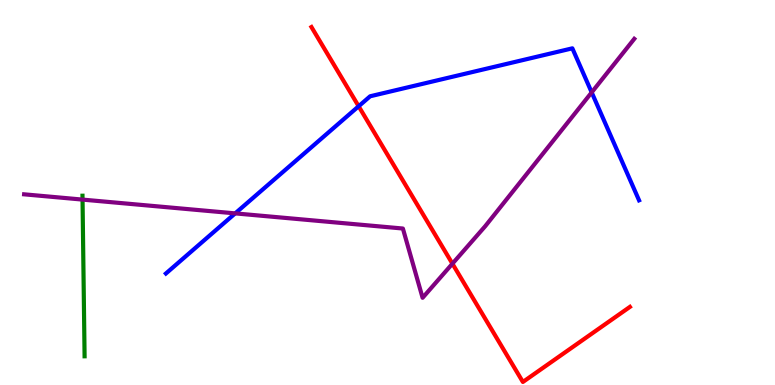[{'lines': ['blue', 'red'], 'intersections': [{'x': 4.63, 'y': 7.24}]}, {'lines': ['green', 'red'], 'intersections': []}, {'lines': ['purple', 'red'], 'intersections': [{'x': 5.84, 'y': 3.15}]}, {'lines': ['blue', 'green'], 'intersections': []}, {'lines': ['blue', 'purple'], 'intersections': [{'x': 3.03, 'y': 4.46}, {'x': 7.63, 'y': 7.6}]}, {'lines': ['green', 'purple'], 'intersections': [{'x': 1.06, 'y': 4.82}]}]